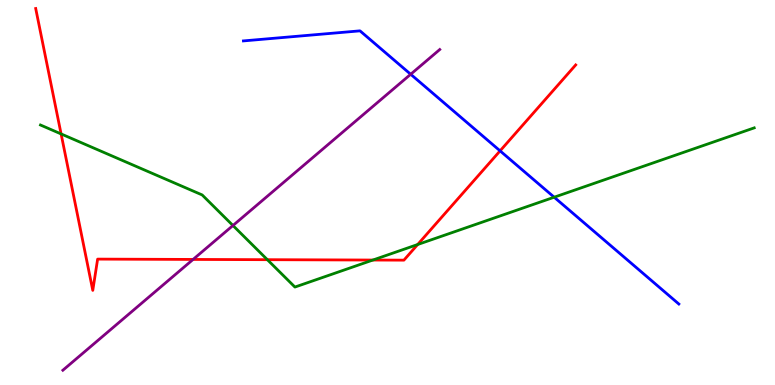[{'lines': ['blue', 'red'], 'intersections': [{'x': 6.45, 'y': 6.08}]}, {'lines': ['green', 'red'], 'intersections': [{'x': 0.788, 'y': 6.52}, {'x': 3.45, 'y': 3.25}, {'x': 4.81, 'y': 3.25}, {'x': 5.39, 'y': 3.65}]}, {'lines': ['purple', 'red'], 'intersections': [{'x': 2.49, 'y': 3.26}]}, {'lines': ['blue', 'green'], 'intersections': [{'x': 7.15, 'y': 4.88}]}, {'lines': ['blue', 'purple'], 'intersections': [{'x': 5.3, 'y': 8.07}]}, {'lines': ['green', 'purple'], 'intersections': [{'x': 3.01, 'y': 4.14}]}]